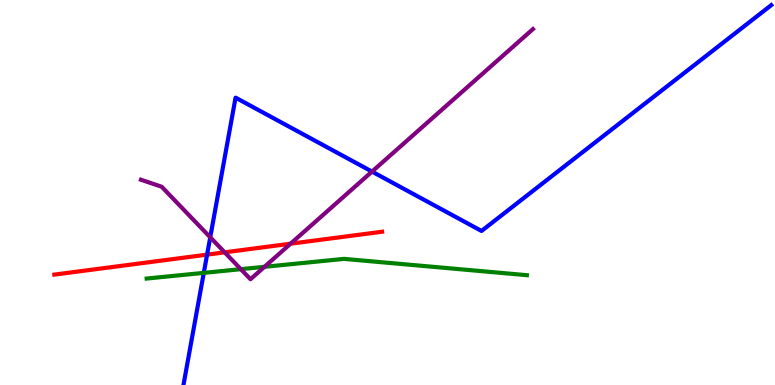[{'lines': ['blue', 'red'], 'intersections': [{'x': 2.67, 'y': 3.39}]}, {'lines': ['green', 'red'], 'intersections': []}, {'lines': ['purple', 'red'], 'intersections': [{'x': 2.9, 'y': 3.45}, {'x': 3.75, 'y': 3.67}]}, {'lines': ['blue', 'green'], 'intersections': [{'x': 2.63, 'y': 2.91}]}, {'lines': ['blue', 'purple'], 'intersections': [{'x': 2.71, 'y': 3.84}, {'x': 4.8, 'y': 5.54}]}, {'lines': ['green', 'purple'], 'intersections': [{'x': 3.11, 'y': 3.01}, {'x': 3.41, 'y': 3.07}]}]